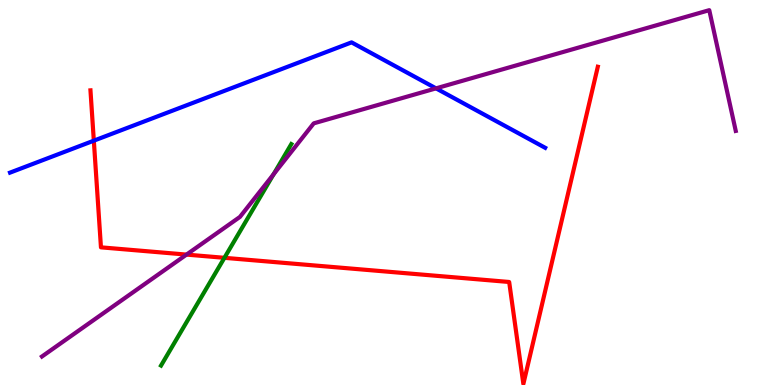[{'lines': ['blue', 'red'], 'intersections': [{'x': 1.21, 'y': 6.35}]}, {'lines': ['green', 'red'], 'intersections': [{'x': 2.9, 'y': 3.3}]}, {'lines': ['purple', 'red'], 'intersections': [{'x': 2.41, 'y': 3.39}]}, {'lines': ['blue', 'green'], 'intersections': []}, {'lines': ['blue', 'purple'], 'intersections': [{'x': 5.63, 'y': 7.7}]}, {'lines': ['green', 'purple'], 'intersections': [{'x': 3.53, 'y': 5.47}]}]